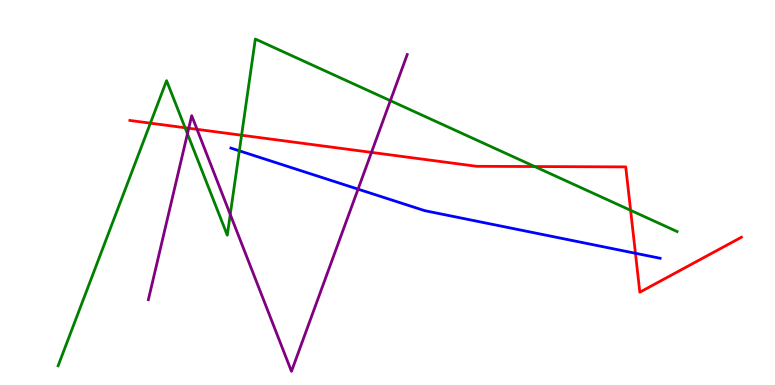[{'lines': ['blue', 'red'], 'intersections': [{'x': 8.2, 'y': 3.42}]}, {'lines': ['green', 'red'], 'intersections': [{'x': 1.94, 'y': 6.8}, {'x': 2.39, 'y': 6.68}, {'x': 3.12, 'y': 6.49}, {'x': 6.9, 'y': 5.67}, {'x': 8.14, 'y': 4.54}]}, {'lines': ['purple', 'red'], 'intersections': [{'x': 2.44, 'y': 6.67}, {'x': 2.54, 'y': 6.64}, {'x': 4.79, 'y': 6.04}]}, {'lines': ['blue', 'green'], 'intersections': [{'x': 3.09, 'y': 6.08}]}, {'lines': ['blue', 'purple'], 'intersections': [{'x': 4.62, 'y': 5.09}]}, {'lines': ['green', 'purple'], 'intersections': [{'x': 2.42, 'y': 6.53}, {'x': 2.97, 'y': 4.43}, {'x': 5.04, 'y': 7.39}]}]